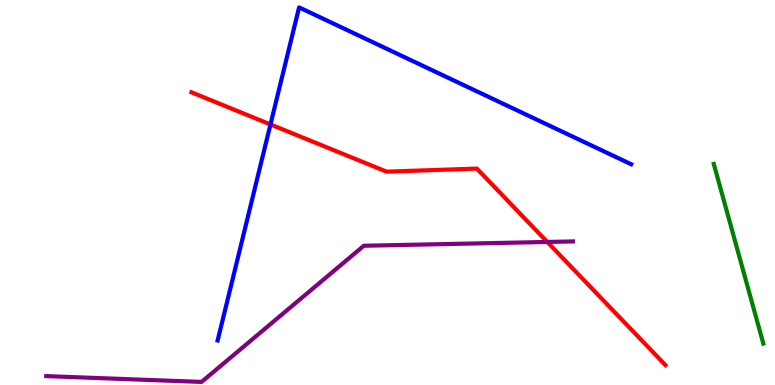[{'lines': ['blue', 'red'], 'intersections': [{'x': 3.49, 'y': 6.77}]}, {'lines': ['green', 'red'], 'intersections': []}, {'lines': ['purple', 'red'], 'intersections': [{'x': 7.06, 'y': 3.72}]}, {'lines': ['blue', 'green'], 'intersections': []}, {'lines': ['blue', 'purple'], 'intersections': []}, {'lines': ['green', 'purple'], 'intersections': []}]